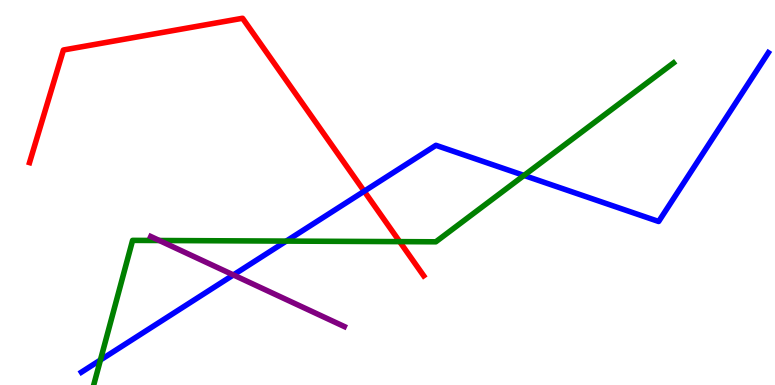[{'lines': ['blue', 'red'], 'intersections': [{'x': 4.7, 'y': 5.03}]}, {'lines': ['green', 'red'], 'intersections': [{'x': 5.16, 'y': 3.72}]}, {'lines': ['purple', 'red'], 'intersections': []}, {'lines': ['blue', 'green'], 'intersections': [{'x': 1.3, 'y': 0.649}, {'x': 3.69, 'y': 3.74}, {'x': 6.76, 'y': 5.44}]}, {'lines': ['blue', 'purple'], 'intersections': [{'x': 3.01, 'y': 2.86}]}, {'lines': ['green', 'purple'], 'intersections': [{'x': 2.06, 'y': 3.75}]}]